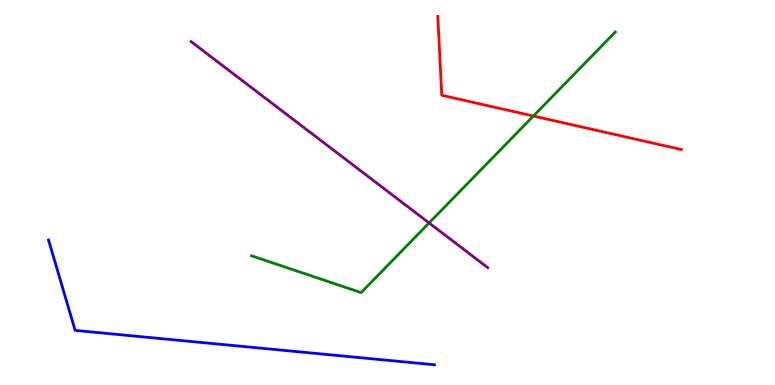[{'lines': ['blue', 'red'], 'intersections': []}, {'lines': ['green', 'red'], 'intersections': [{'x': 6.88, 'y': 6.99}]}, {'lines': ['purple', 'red'], 'intersections': []}, {'lines': ['blue', 'green'], 'intersections': []}, {'lines': ['blue', 'purple'], 'intersections': []}, {'lines': ['green', 'purple'], 'intersections': [{'x': 5.54, 'y': 4.21}]}]